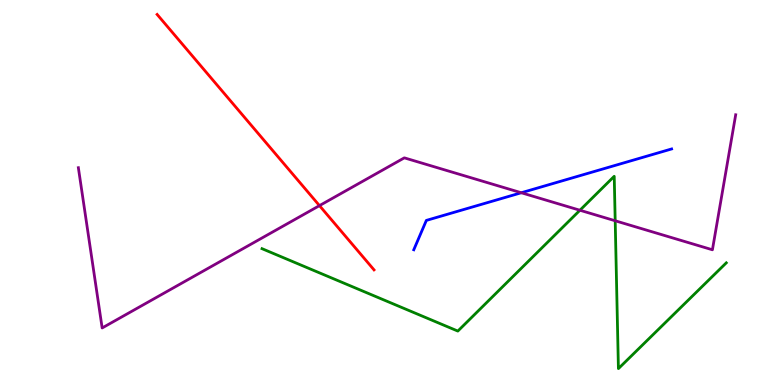[{'lines': ['blue', 'red'], 'intersections': []}, {'lines': ['green', 'red'], 'intersections': []}, {'lines': ['purple', 'red'], 'intersections': [{'x': 4.12, 'y': 4.66}]}, {'lines': ['blue', 'green'], 'intersections': []}, {'lines': ['blue', 'purple'], 'intersections': [{'x': 6.73, 'y': 4.99}]}, {'lines': ['green', 'purple'], 'intersections': [{'x': 7.48, 'y': 4.54}, {'x': 7.94, 'y': 4.27}]}]